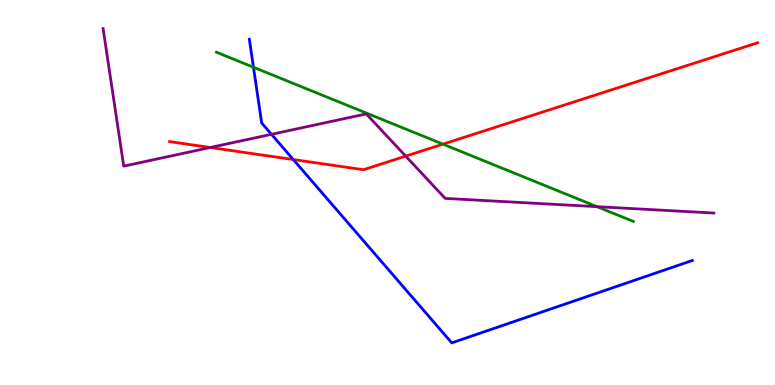[{'lines': ['blue', 'red'], 'intersections': [{'x': 3.78, 'y': 5.86}]}, {'lines': ['green', 'red'], 'intersections': [{'x': 5.72, 'y': 6.26}]}, {'lines': ['purple', 'red'], 'intersections': [{'x': 2.71, 'y': 6.17}, {'x': 5.23, 'y': 5.94}]}, {'lines': ['blue', 'green'], 'intersections': [{'x': 3.27, 'y': 8.25}]}, {'lines': ['blue', 'purple'], 'intersections': [{'x': 3.5, 'y': 6.51}]}, {'lines': ['green', 'purple'], 'intersections': [{'x': 7.7, 'y': 4.63}]}]